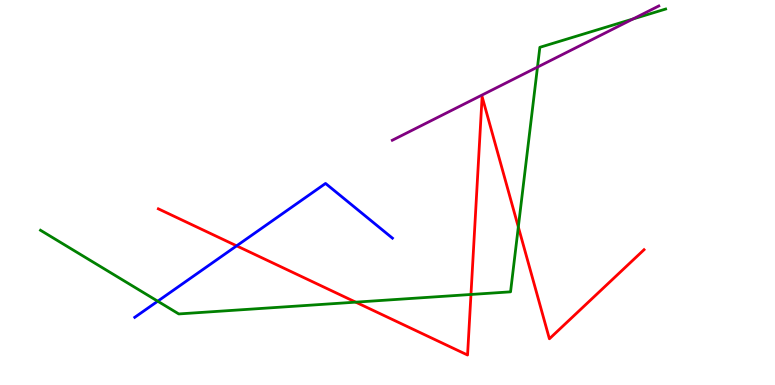[{'lines': ['blue', 'red'], 'intersections': [{'x': 3.05, 'y': 3.61}]}, {'lines': ['green', 'red'], 'intersections': [{'x': 4.59, 'y': 2.15}, {'x': 6.08, 'y': 2.35}, {'x': 6.69, 'y': 4.1}]}, {'lines': ['purple', 'red'], 'intersections': []}, {'lines': ['blue', 'green'], 'intersections': [{'x': 2.04, 'y': 2.18}]}, {'lines': ['blue', 'purple'], 'intersections': []}, {'lines': ['green', 'purple'], 'intersections': [{'x': 6.94, 'y': 8.26}, {'x': 8.17, 'y': 9.51}]}]